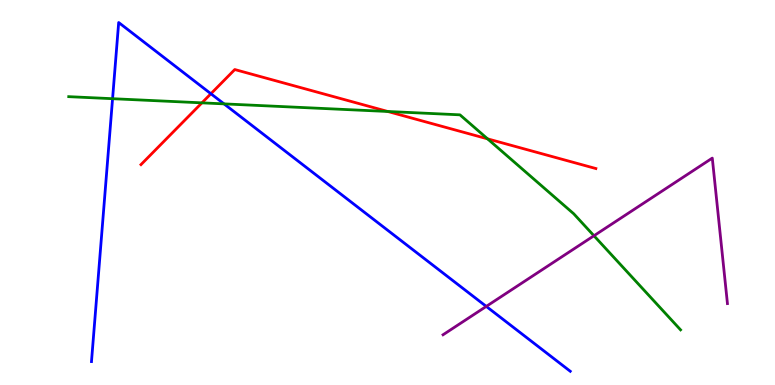[{'lines': ['blue', 'red'], 'intersections': [{'x': 2.72, 'y': 7.57}]}, {'lines': ['green', 'red'], 'intersections': [{'x': 2.61, 'y': 7.33}, {'x': 5.0, 'y': 7.1}, {'x': 6.29, 'y': 6.39}]}, {'lines': ['purple', 'red'], 'intersections': []}, {'lines': ['blue', 'green'], 'intersections': [{'x': 1.45, 'y': 7.44}, {'x': 2.89, 'y': 7.3}]}, {'lines': ['blue', 'purple'], 'intersections': [{'x': 6.27, 'y': 2.04}]}, {'lines': ['green', 'purple'], 'intersections': [{'x': 7.66, 'y': 3.88}]}]